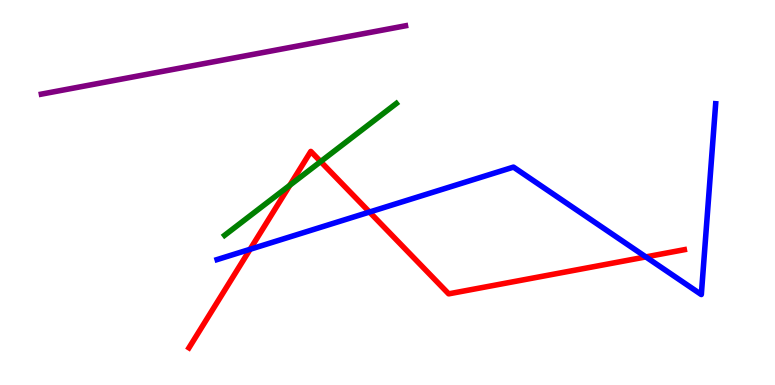[{'lines': ['blue', 'red'], 'intersections': [{'x': 3.23, 'y': 3.52}, {'x': 4.77, 'y': 4.49}, {'x': 8.33, 'y': 3.33}]}, {'lines': ['green', 'red'], 'intersections': [{'x': 3.74, 'y': 5.19}, {'x': 4.14, 'y': 5.8}]}, {'lines': ['purple', 'red'], 'intersections': []}, {'lines': ['blue', 'green'], 'intersections': []}, {'lines': ['blue', 'purple'], 'intersections': []}, {'lines': ['green', 'purple'], 'intersections': []}]